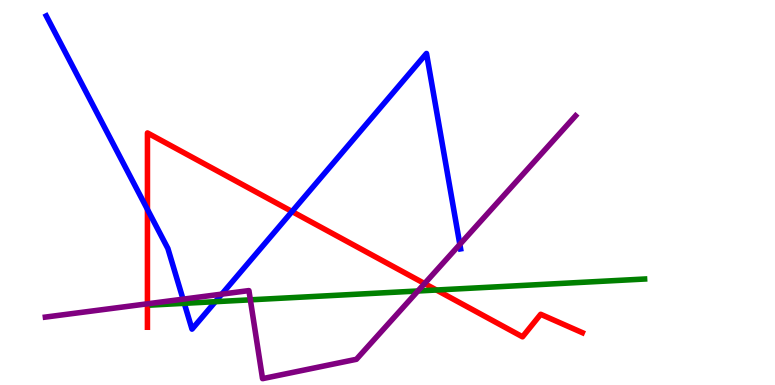[{'lines': ['blue', 'red'], 'intersections': [{'x': 1.9, 'y': 4.56}, {'x': 3.77, 'y': 4.51}]}, {'lines': ['green', 'red'], 'intersections': [{'x': 5.63, 'y': 2.47}]}, {'lines': ['purple', 'red'], 'intersections': [{'x': 1.9, 'y': 2.11}, {'x': 5.48, 'y': 2.63}]}, {'lines': ['blue', 'green'], 'intersections': [{'x': 2.38, 'y': 2.12}, {'x': 2.78, 'y': 2.16}]}, {'lines': ['blue', 'purple'], 'intersections': [{'x': 2.36, 'y': 2.23}, {'x': 2.86, 'y': 2.36}, {'x': 5.93, 'y': 3.65}]}, {'lines': ['green', 'purple'], 'intersections': [{'x': 3.23, 'y': 2.21}, {'x': 5.39, 'y': 2.44}]}]